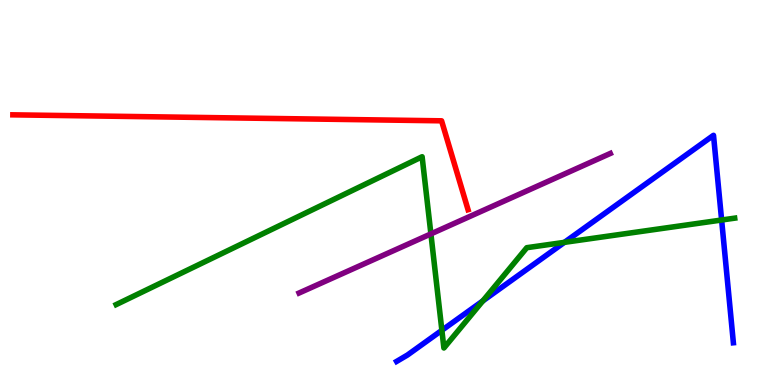[{'lines': ['blue', 'red'], 'intersections': []}, {'lines': ['green', 'red'], 'intersections': []}, {'lines': ['purple', 'red'], 'intersections': []}, {'lines': ['blue', 'green'], 'intersections': [{'x': 5.7, 'y': 1.42}, {'x': 6.23, 'y': 2.18}, {'x': 7.28, 'y': 3.71}, {'x': 9.31, 'y': 4.29}]}, {'lines': ['blue', 'purple'], 'intersections': []}, {'lines': ['green', 'purple'], 'intersections': [{'x': 5.56, 'y': 3.92}]}]